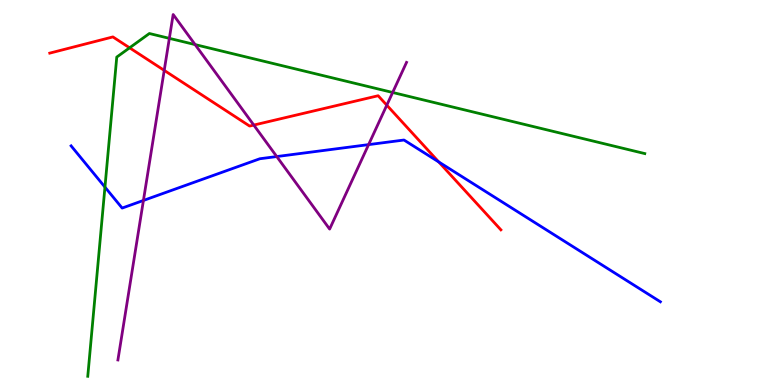[{'lines': ['blue', 'red'], 'intersections': [{'x': 5.66, 'y': 5.79}]}, {'lines': ['green', 'red'], 'intersections': [{'x': 1.67, 'y': 8.76}]}, {'lines': ['purple', 'red'], 'intersections': [{'x': 2.12, 'y': 8.17}, {'x': 3.27, 'y': 6.75}, {'x': 4.99, 'y': 7.27}]}, {'lines': ['blue', 'green'], 'intersections': [{'x': 1.35, 'y': 5.14}]}, {'lines': ['blue', 'purple'], 'intersections': [{'x': 1.85, 'y': 4.79}, {'x': 3.57, 'y': 5.93}, {'x': 4.76, 'y': 6.24}]}, {'lines': ['green', 'purple'], 'intersections': [{'x': 2.19, 'y': 9.0}, {'x': 2.52, 'y': 8.84}, {'x': 5.07, 'y': 7.6}]}]